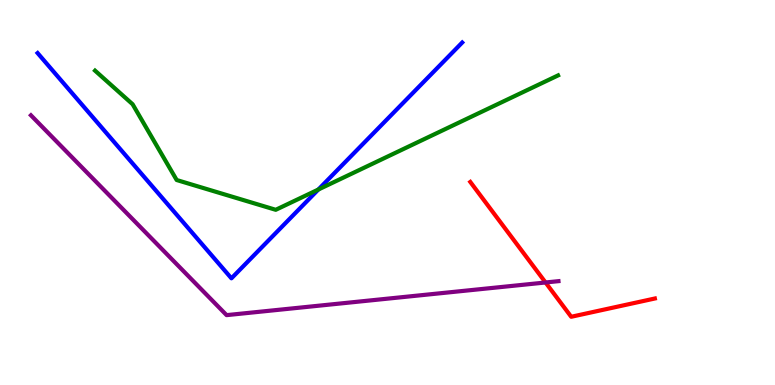[{'lines': ['blue', 'red'], 'intersections': []}, {'lines': ['green', 'red'], 'intersections': []}, {'lines': ['purple', 'red'], 'intersections': [{'x': 7.04, 'y': 2.66}]}, {'lines': ['blue', 'green'], 'intersections': [{'x': 4.11, 'y': 5.08}]}, {'lines': ['blue', 'purple'], 'intersections': []}, {'lines': ['green', 'purple'], 'intersections': []}]